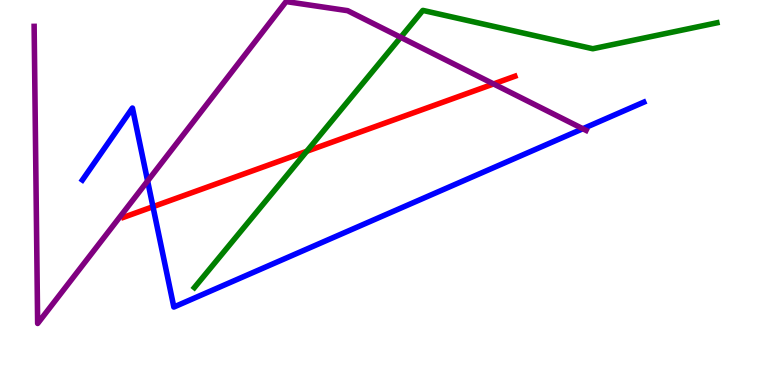[{'lines': ['blue', 'red'], 'intersections': [{'x': 1.97, 'y': 4.63}]}, {'lines': ['green', 'red'], 'intersections': [{'x': 3.96, 'y': 6.07}]}, {'lines': ['purple', 'red'], 'intersections': [{'x': 6.37, 'y': 7.82}]}, {'lines': ['blue', 'green'], 'intersections': []}, {'lines': ['blue', 'purple'], 'intersections': [{'x': 1.9, 'y': 5.3}, {'x': 7.52, 'y': 6.66}]}, {'lines': ['green', 'purple'], 'intersections': [{'x': 5.17, 'y': 9.03}]}]